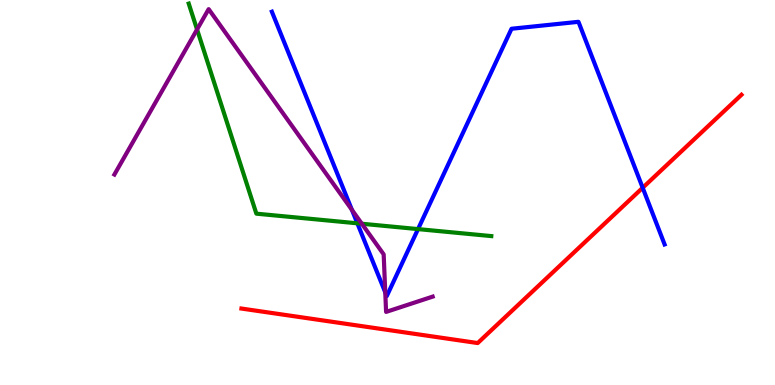[{'lines': ['blue', 'red'], 'intersections': [{'x': 8.29, 'y': 5.12}]}, {'lines': ['green', 'red'], 'intersections': []}, {'lines': ['purple', 'red'], 'intersections': []}, {'lines': ['blue', 'green'], 'intersections': [{'x': 4.61, 'y': 4.2}, {'x': 5.39, 'y': 4.05}]}, {'lines': ['blue', 'purple'], 'intersections': [{'x': 4.54, 'y': 4.55}, {'x': 4.97, 'y': 2.4}]}, {'lines': ['green', 'purple'], 'intersections': [{'x': 2.54, 'y': 9.23}, {'x': 4.67, 'y': 4.19}]}]